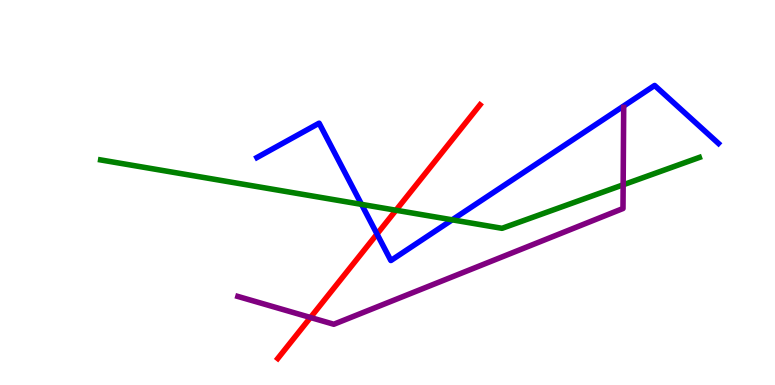[{'lines': ['blue', 'red'], 'intersections': [{'x': 4.86, 'y': 3.92}]}, {'lines': ['green', 'red'], 'intersections': [{'x': 5.11, 'y': 4.54}]}, {'lines': ['purple', 'red'], 'intersections': [{'x': 4.01, 'y': 1.75}]}, {'lines': ['blue', 'green'], 'intersections': [{'x': 4.66, 'y': 4.69}, {'x': 5.83, 'y': 4.29}]}, {'lines': ['blue', 'purple'], 'intersections': []}, {'lines': ['green', 'purple'], 'intersections': [{'x': 8.04, 'y': 5.2}]}]